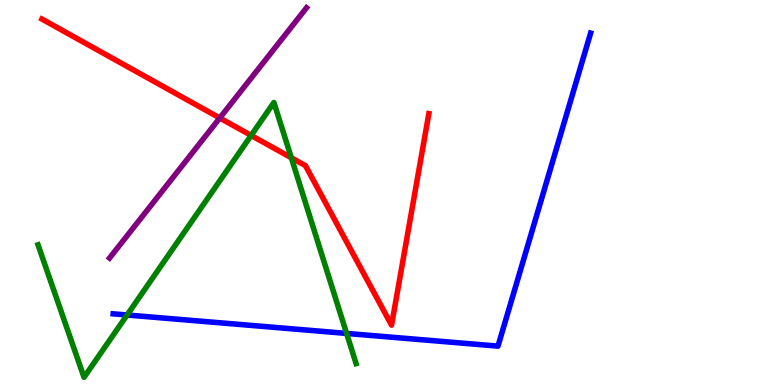[{'lines': ['blue', 'red'], 'intersections': []}, {'lines': ['green', 'red'], 'intersections': [{'x': 3.24, 'y': 6.48}, {'x': 3.76, 'y': 5.9}]}, {'lines': ['purple', 'red'], 'intersections': [{'x': 2.84, 'y': 6.94}]}, {'lines': ['blue', 'green'], 'intersections': [{'x': 1.64, 'y': 1.82}, {'x': 4.47, 'y': 1.34}]}, {'lines': ['blue', 'purple'], 'intersections': []}, {'lines': ['green', 'purple'], 'intersections': []}]